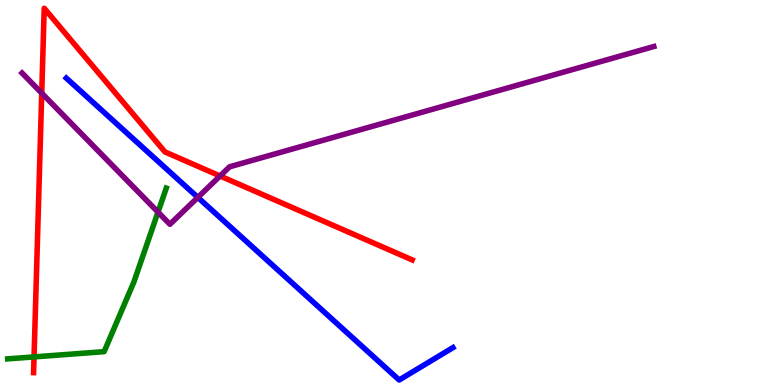[{'lines': ['blue', 'red'], 'intersections': []}, {'lines': ['green', 'red'], 'intersections': [{'x': 0.439, 'y': 0.73}]}, {'lines': ['purple', 'red'], 'intersections': [{'x': 0.539, 'y': 7.58}, {'x': 2.84, 'y': 5.43}]}, {'lines': ['blue', 'green'], 'intersections': []}, {'lines': ['blue', 'purple'], 'intersections': [{'x': 2.55, 'y': 4.87}]}, {'lines': ['green', 'purple'], 'intersections': [{'x': 2.04, 'y': 4.49}]}]